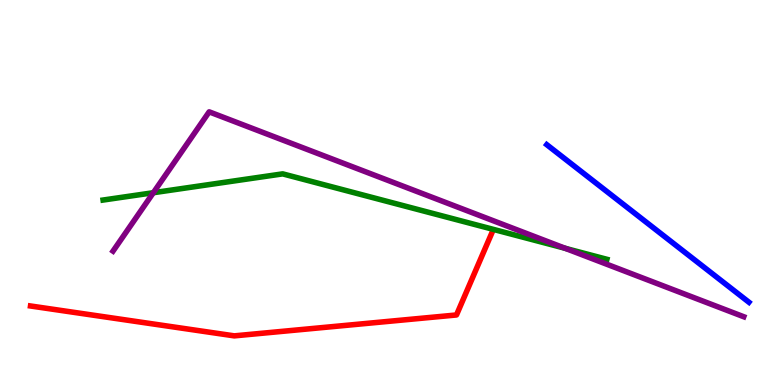[{'lines': ['blue', 'red'], 'intersections': []}, {'lines': ['green', 'red'], 'intersections': []}, {'lines': ['purple', 'red'], 'intersections': []}, {'lines': ['blue', 'green'], 'intersections': []}, {'lines': ['blue', 'purple'], 'intersections': []}, {'lines': ['green', 'purple'], 'intersections': [{'x': 1.98, 'y': 4.99}, {'x': 7.29, 'y': 3.55}]}]